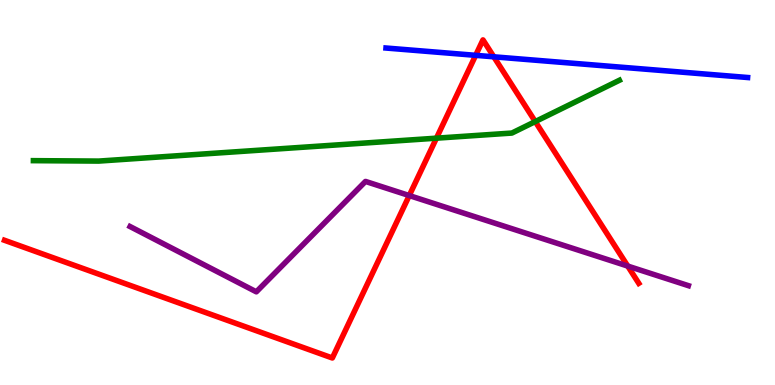[{'lines': ['blue', 'red'], 'intersections': [{'x': 6.14, 'y': 8.56}, {'x': 6.37, 'y': 8.52}]}, {'lines': ['green', 'red'], 'intersections': [{'x': 5.63, 'y': 6.41}, {'x': 6.91, 'y': 6.84}]}, {'lines': ['purple', 'red'], 'intersections': [{'x': 5.28, 'y': 4.92}, {'x': 8.1, 'y': 3.09}]}, {'lines': ['blue', 'green'], 'intersections': []}, {'lines': ['blue', 'purple'], 'intersections': []}, {'lines': ['green', 'purple'], 'intersections': []}]